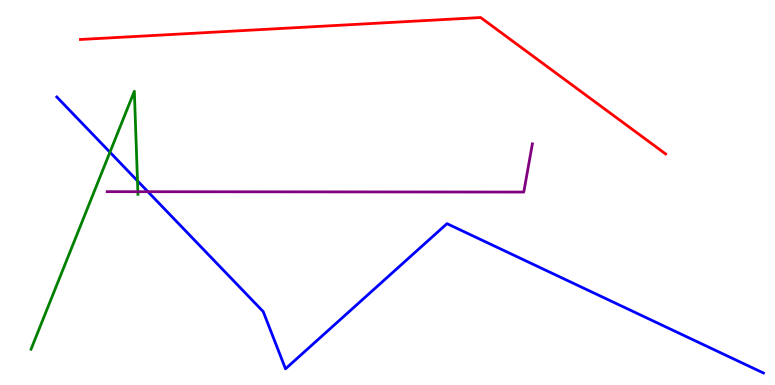[{'lines': ['blue', 'red'], 'intersections': []}, {'lines': ['green', 'red'], 'intersections': []}, {'lines': ['purple', 'red'], 'intersections': []}, {'lines': ['blue', 'green'], 'intersections': [{'x': 1.42, 'y': 6.05}, {'x': 1.77, 'y': 5.3}]}, {'lines': ['blue', 'purple'], 'intersections': [{'x': 1.91, 'y': 5.02}]}, {'lines': ['green', 'purple'], 'intersections': [{'x': 1.78, 'y': 5.02}]}]